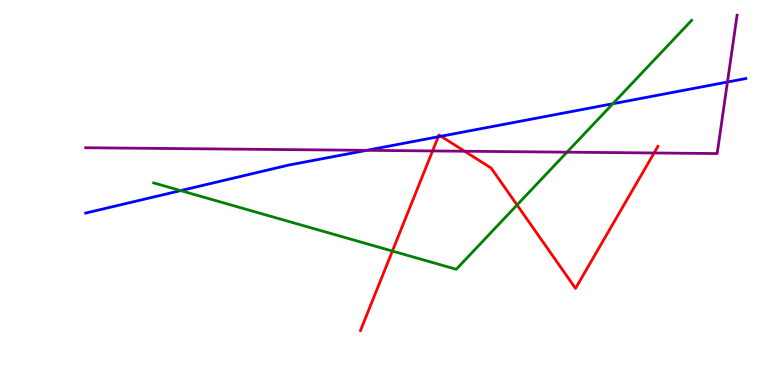[{'lines': ['blue', 'red'], 'intersections': [{'x': 5.65, 'y': 6.45}, {'x': 5.69, 'y': 6.46}]}, {'lines': ['green', 'red'], 'intersections': [{'x': 5.06, 'y': 3.48}, {'x': 6.67, 'y': 4.68}]}, {'lines': ['purple', 'red'], 'intersections': [{'x': 5.58, 'y': 6.08}, {'x': 6.0, 'y': 6.07}, {'x': 8.44, 'y': 6.03}]}, {'lines': ['blue', 'green'], 'intersections': [{'x': 2.33, 'y': 5.05}, {'x': 7.91, 'y': 7.31}]}, {'lines': ['blue', 'purple'], 'intersections': [{'x': 4.73, 'y': 6.1}, {'x': 9.39, 'y': 7.87}]}, {'lines': ['green', 'purple'], 'intersections': [{'x': 7.32, 'y': 6.05}]}]